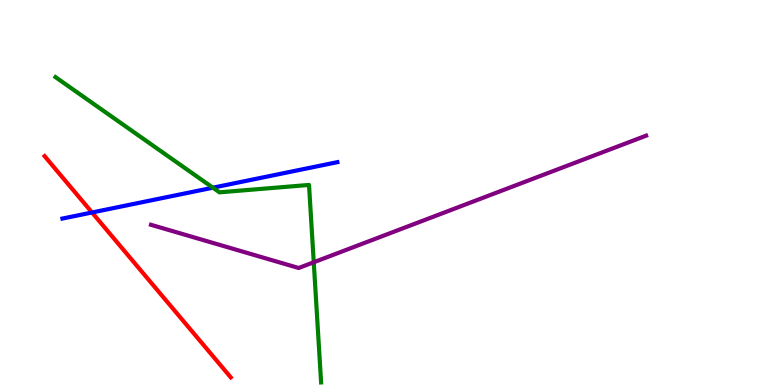[{'lines': ['blue', 'red'], 'intersections': [{'x': 1.19, 'y': 4.48}]}, {'lines': ['green', 'red'], 'intersections': []}, {'lines': ['purple', 'red'], 'intersections': []}, {'lines': ['blue', 'green'], 'intersections': [{'x': 2.75, 'y': 5.12}]}, {'lines': ['blue', 'purple'], 'intersections': []}, {'lines': ['green', 'purple'], 'intersections': [{'x': 4.05, 'y': 3.19}]}]